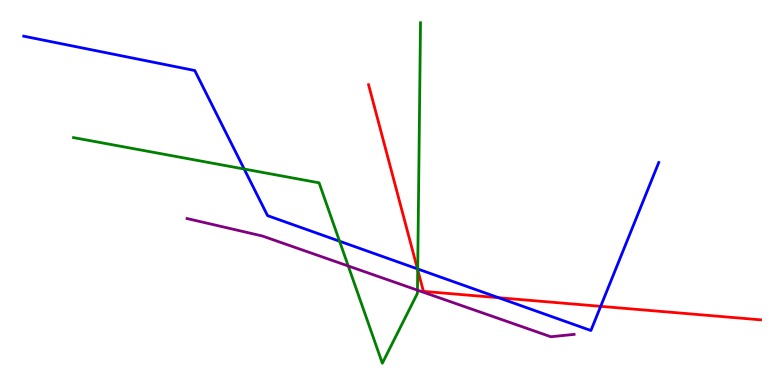[{'lines': ['blue', 'red'], 'intersections': [{'x': 5.39, 'y': 3.02}, {'x': 6.43, 'y': 2.27}, {'x': 7.75, 'y': 2.04}]}, {'lines': ['green', 'red'], 'intersections': [{'x': 5.39, 'y': 2.99}]}, {'lines': ['purple', 'red'], 'intersections': []}, {'lines': ['blue', 'green'], 'intersections': [{'x': 3.15, 'y': 5.61}, {'x': 4.38, 'y': 3.73}, {'x': 5.39, 'y': 3.01}]}, {'lines': ['blue', 'purple'], 'intersections': []}, {'lines': ['green', 'purple'], 'intersections': [{'x': 4.49, 'y': 3.09}, {'x': 5.39, 'y': 2.46}]}]